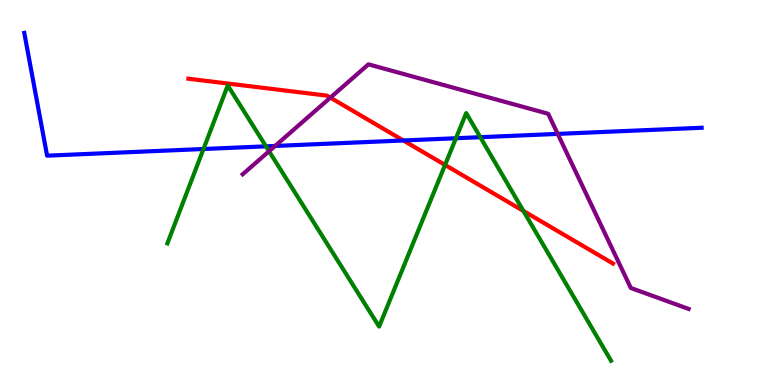[{'lines': ['blue', 'red'], 'intersections': [{'x': 5.2, 'y': 6.35}]}, {'lines': ['green', 'red'], 'intersections': [{'x': 5.74, 'y': 5.72}, {'x': 6.75, 'y': 4.52}]}, {'lines': ['purple', 'red'], 'intersections': [{'x': 4.26, 'y': 7.46}]}, {'lines': ['blue', 'green'], 'intersections': [{'x': 2.63, 'y': 6.13}, {'x': 3.43, 'y': 6.2}, {'x': 5.88, 'y': 6.41}, {'x': 6.2, 'y': 6.44}]}, {'lines': ['blue', 'purple'], 'intersections': [{'x': 3.55, 'y': 6.21}, {'x': 7.2, 'y': 6.52}]}, {'lines': ['green', 'purple'], 'intersections': [{'x': 3.47, 'y': 6.07}]}]